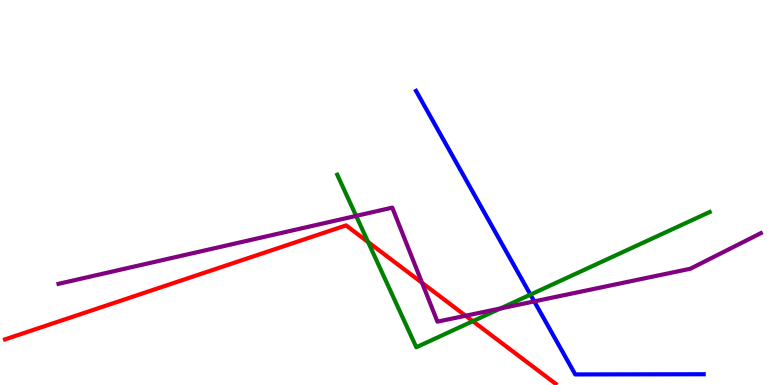[{'lines': ['blue', 'red'], 'intersections': []}, {'lines': ['green', 'red'], 'intersections': [{'x': 4.75, 'y': 3.71}, {'x': 6.1, 'y': 1.66}]}, {'lines': ['purple', 'red'], 'intersections': [{'x': 5.45, 'y': 2.65}, {'x': 6.01, 'y': 1.8}]}, {'lines': ['blue', 'green'], 'intersections': [{'x': 6.84, 'y': 2.35}]}, {'lines': ['blue', 'purple'], 'intersections': [{'x': 6.89, 'y': 2.17}]}, {'lines': ['green', 'purple'], 'intersections': [{'x': 4.6, 'y': 4.39}, {'x': 6.46, 'y': 1.99}]}]